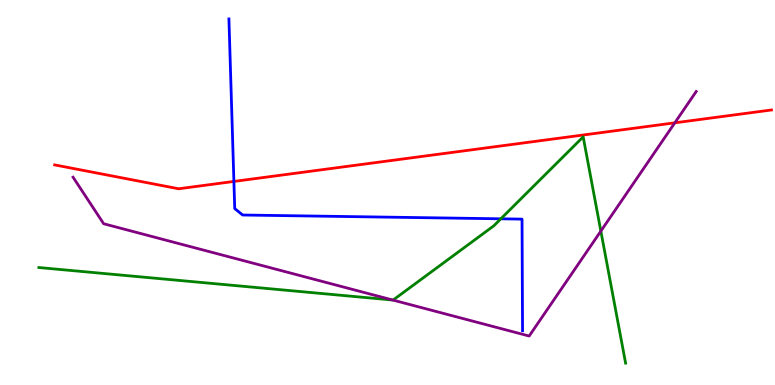[{'lines': ['blue', 'red'], 'intersections': [{'x': 3.02, 'y': 5.29}]}, {'lines': ['green', 'red'], 'intersections': []}, {'lines': ['purple', 'red'], 'intersections': [{'x': 8.71, 'y': 6.81}]}, {'lines': ['blue', 'green'], 'intersections': [{'x': 6.46, 'y': 4.32}]}, {'lines': ['blue', 'purple'], 'intersections': []}, {'lines': ['green', 'purple'], 'intersections': [{'x': 5.07, 'y': 2.21}, {'x': 7.75, 'y': 4.0}]}]